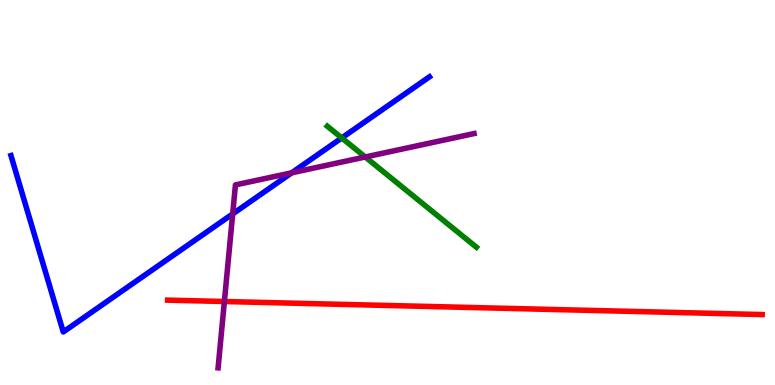[{'lines': ['blue', 'red'], 'intersections': []}, {'lines': ['green', 'red'], 'intersections': []}, {'lines': ['purple', 'red'], 'intersections': [{'x': 2.9, 'y': 2.17}]}, {'lines': ['blue', 'green'], 'intersections': [{'x': 4.41, 'y': 6.42}]}, {'lines': ['blue', 'purple'], 'intersections': [{'x': 3.0, 'y': 4.44}, {'x': 3.76, 'y': 5.51}]}, {'lines': ['green', 'purple'], 'intersections': [{'x': 4.71, 'y': 5.92}]}]